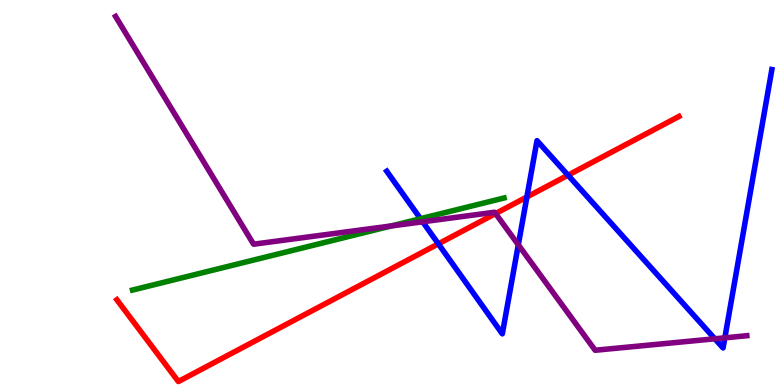[{'lines': ['blue', 'red'], 'intersections': [{'x': 5.66, 'y': 3.67}, {'x': 6.8, 'y': 4.88}, {'x': 7.33, 'y': 5.45}]}, {'lines': ['green', 'red'], 'intersections': []}, {'lines': ['purple', 'red'], 'intersections': [{'x': 6.39, 'y': 4.45}]}, {'lines': ['blue', 'green'], 'intersections': [{'x': 5.43, 'y': 4.32}]}, {'lines': ['blue', 'purple'], 'intersections': [{'x': 5.45, 'y': 4.24}, {'x': 6.69, 'y': 3.64}, {'x': 9.22, 'y': 1.2}, {'x': 9.35, 'y': 1.23}]}, {'lines': ['green', 'purple'], 'intersections': [{'x': 5.05, 'y': 4.13}]}]